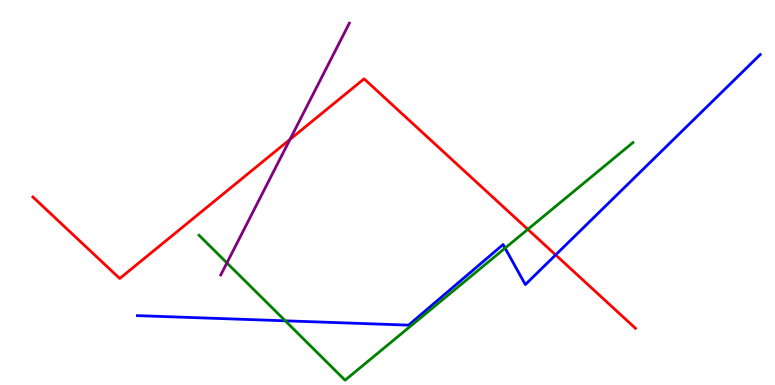[{'lines': ['blue', 'red'], 'intersections': [{'x': 7.17, 'y': 3.38}]}, {'lines': ['green', 'red'], 'intersections': [{'x': 6.81, 'y': 4.04}]}, {'lines': ['purple', 'red'], 'intersections': [{'x': 3.74, 'y': 6.38}]}, {'lines': ['blue', 'green'], 'intersections': [{'x': 3.68, 'y': 1.67}, {'x': 6.52, 'y': 3.56}]}, {'lines': ['blue', 'purple'], 'intersections': []}, {'lines': ['green', 'purple'], 'intersections': [{'x': 2.93, 'y': 3.17}]}]